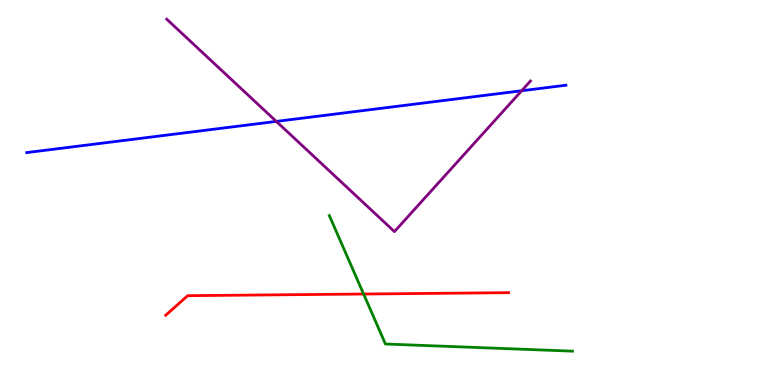[{'lines': ['blue', 'red'], 'intersections': []}, {'lines': ['green', 'red'], 'intersections': [{'x': 4.69, 'y': 2.36}]}, {'lines': ['purple', 'red'], 'intersections': []}, {'lines': ['blue', 'green'], 'intersections': []}, {'lines': ['blue', 'purple'], 'intersections': [{'x': 3.57, 'y': 6.85}, {'x': 6.73, 'y': 7.64}]}, {'lines': ['green', 'purple'], 'intersections': []}]